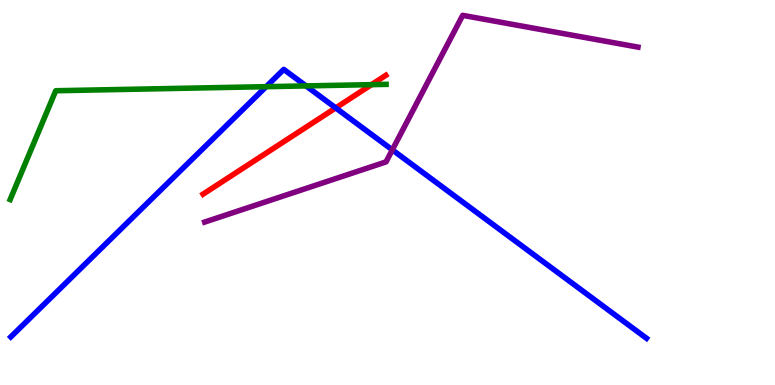[{'lines': ['blue', 'red'], 'intersections': [{'x': 4.33, 'y': 7.2}]}, {'lines': ['green', 'red'], 'intersections': [{'x': 4.79, 'y': 7.8}]}, {'lines': ['purple', 'red'], 'intersections': []}, {'lines': ['blue', 'green'], 'intersections': [{'x': 3.43, 'y': 7.75}, {'x': 3.95, 'y': 7.77}]}, {'lines': ['blue', 'purple'], 'intersections': [{'x': 5.06, 'y': 6.11}]}, {'lines': ['green', 'purple'], 'intersections': []}]